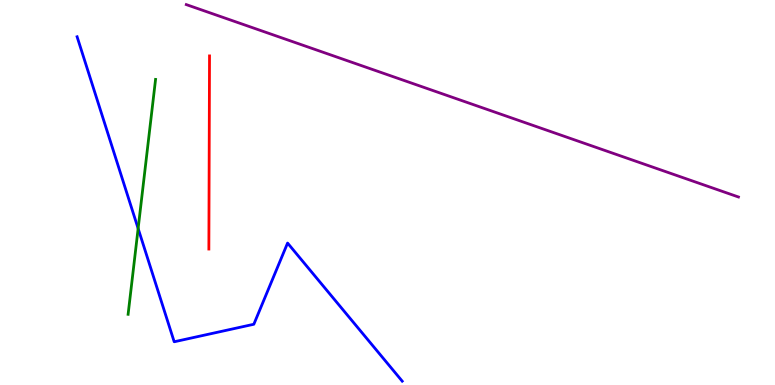[{'lines': ['blue', 'red'], 'intersections': []}, {'lines': ['green', 'red'], 'intersections': []}, {'lines': ['purple', 'red'], 'intersections': []}, {'lines': ['blue', 'green'], 'intersections': [{'x': 1.78, 'y': 4.06}]}, {'lines': ['blue', 'purple'], 'intersections': []}, {'lines': ['green', 'purple'], 'intersections': []}]